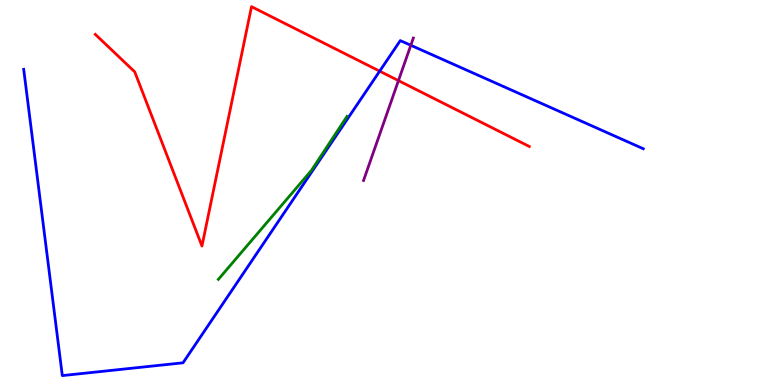[{'lines': ['blue', 'red'], 'intersections': [{'x': 4.9, 'y': 8.15}]}, {'lines': ['green', 'red'], 'intersections': []}, {'lines': ['purple', 'red'], 'intersections': [{'x': 5.14, 'y': 7.91}]}, {'lines': ['blue', 'green'], 'intersections': []}, {'lines': ['blue', 'purple'], 'intersections': [{'x': 5.3, 'y': 8.82}]}, {'lines': ['green', 'purple'], 'intersections': []}]